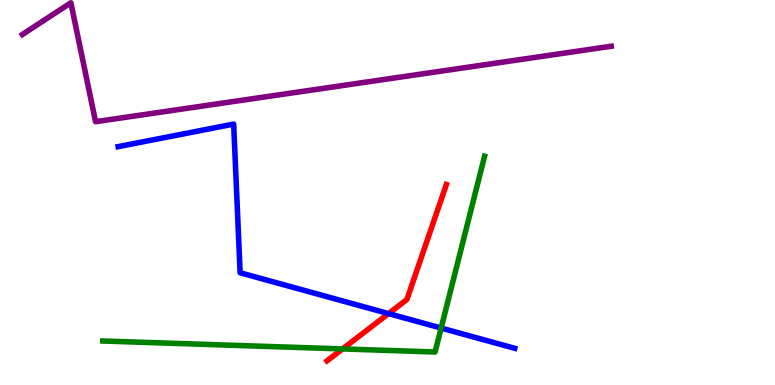[{'lines': ['blue', 'red'], 'intersections': [{'x': 5.01, 'y': 1.85}]}, {'lines': ['green', 'red'], 'intersections': [{'x': 4.42, 'y': 0.937}]}, {'lines': ['purple', 'red'], 'intersections': []}, {'lines': ['blue', 'green'], 'intersections': [{'x': 5.69, 'y': 1.48}]}, {'lines': ['blue', 'purple'], 'intersections': []}, {'lines': ['green', 'purple'], 'intersections': []}]